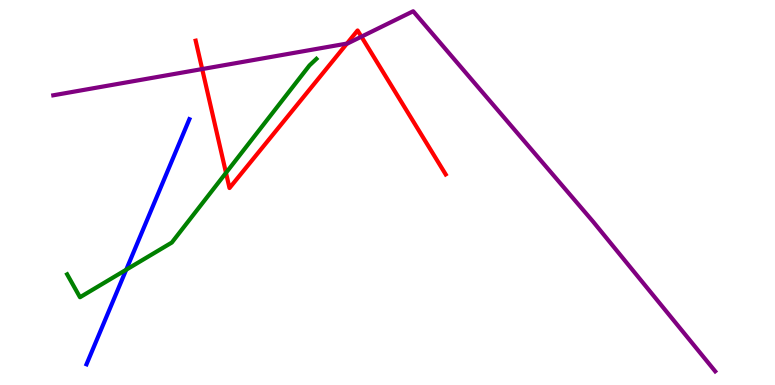[{'lines': ['blue', 'red'], 'intersections': []}, {'lines': ['green', 'red'], 'intersections': [{'x': 2.92, 'y': 5.51}]}, {'lines': ['purple', 'red'], 'intersections': [{'x': 2.61, 'y': 8.21}, {'x': 4.48, 'y': 8.87}, {'x': 4.66, 'y': 9.05}]}, {'lines': ['blue', 'green'], 'intersections': [{'x': 1.63, 'y': 2.99}]}, {'lines': ['blue', 'purple'], 'intersections': []}, {'lines': ['green', 'purple'], 'intersections': []}]